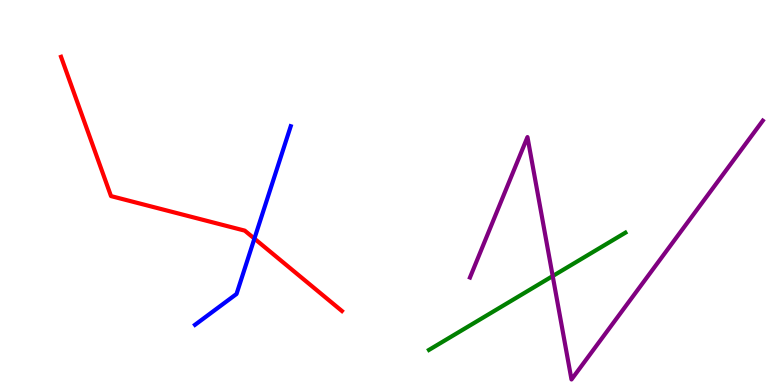[{'lines': ['blue', 'red'], 'intersections': [{'x': 3.28, 'y': 3.8}]}, {'lines': ['green', 'red'], 'intersections': []}, {'lines': ['purple', 'red'], 'intersections': []}, {'lines': ['blue', 'green'], 'intersections': []}, {'lines': ['blue', 'purple'], 'intersections': []}, {'lines': ['green', 'purple'], 'intersections': [{'x': 7.13, 'y': 2.83}]}]